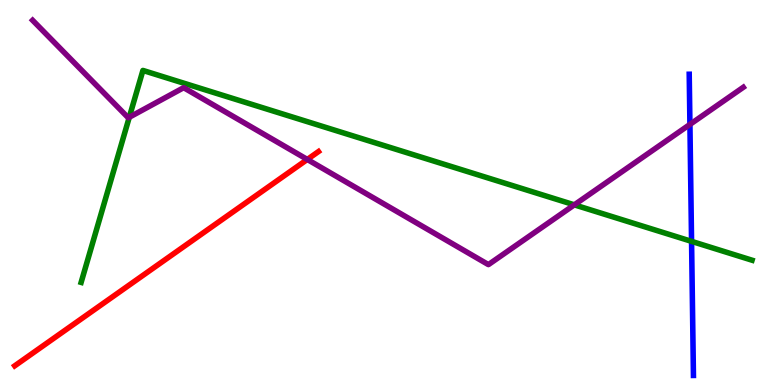[{'lines': ['blue', 'red'], 'intersections': []}, {'lines': ['green', 'red'], 'intersections': []}, {'lines': ['purple', 'red'], 'intersections': [{'x': 3.97, 'y': 5.86}]}, {'lines': ['blue', 'green'], 'intersections': [{'x': 8.92, 'y': 3.73}]}, {'lines': ['blue', 'purple'], 'intersections': [{'x': 8.9, 'y': 6.77}]}, {'lines': ['green', 'purple'], 'intersections': [{'x': 1.67, 'y': 6.95}, {'x': 7.41, 'y': 4.68}]}]